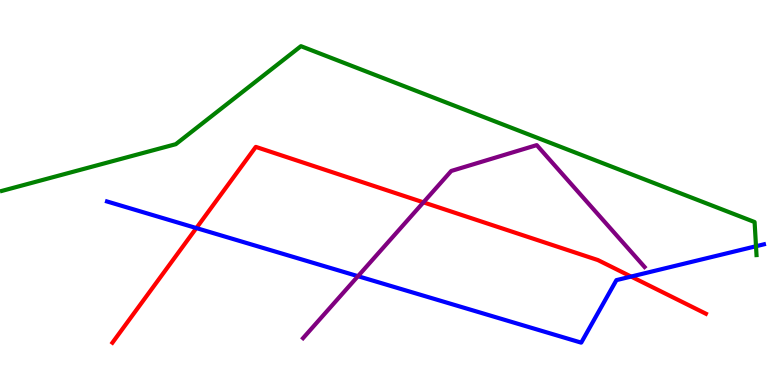[{'lines': ['blue', 'red'], 'intersections': [{'x': 2.53, 'y': 4.08}, {'x': 8.14, 'y': 2.82}]}, {'lines': ['green', 'red'], 'intersections': []}, {'lines': ['purple', 'red'], 'intersections': [{'x': 5.46, 'y': 4.74}]}, {'lines': ['blue', 'green'], 'intersections': [{'x': 9.75, 'y': 3.6}]}, {'lines': ['blue', 'purple'], 'intersections': [{'x': 4.62, 'y': 2.83}]}, {'lines': ['green', 'purple'], 'intersections': []}]